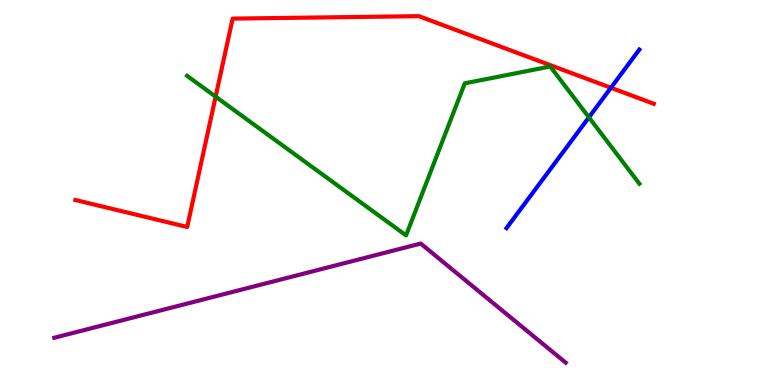[{'lines': ['blue', 'red'], 'intersections': [{'x': 7.88, 'y': 7.72}]}, {'lines': ['green', 'red'], 'intersections': [{'x': 2.78, 'y': 7.49}]}, {'lines': ['purple', 'red'], 'intersections': []}, {'lines': ['blue', 'green'], 'intersections': [{'x': 7.6, 'y': 6.95}]}, {'lines': ['blue', 'purple'], 'intersections': []}, {'lines': ['green', 'purple'], 'intersections': []}]